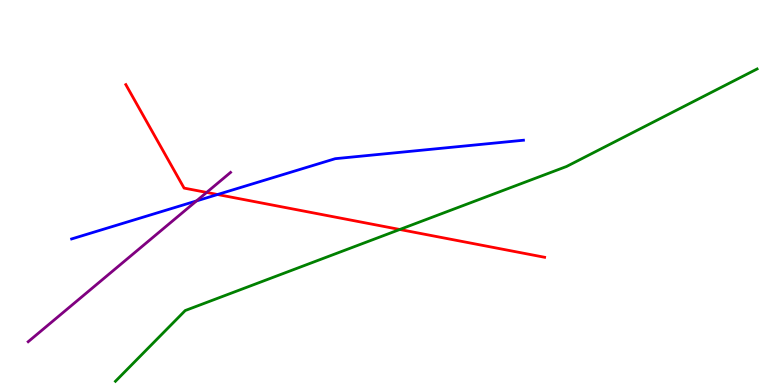[{'lines': ['blue', 'red'], 'intersections': [{'x': 2.81, 'y': 4.95}]}, {'lines': ['green', 'red'], 'intersections': [{'x': 5.16, 'y': 4.04}]}, {'lines': ['purple', 'red'], 'intersections': [{'x': 2.67, 'y': 5.0}]}, {'lines': ['blue', 'green'], 'intersections': []}, {'lines': ['blue', 'purple'], 'intersections': [{'x': 2.54, 'y': 4.78}]}, {'lines': ['green', 'purple'], 'intersections': []}]